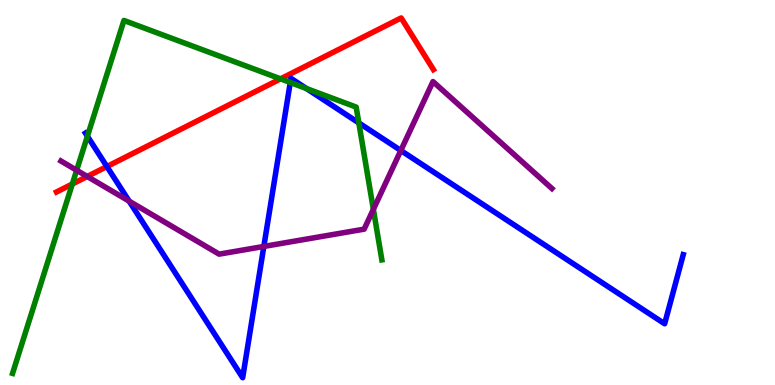[{'lines': ['blue', 'red'], 'intersections': [{'x': 1.38, 'y': 5.67}]}, {'lines': ['green', 'red'], 'intersections': [{'x': 0.933, 'y': 5.22}, {'x': 3.62, 'y': 7.95}]}, {'lines': ['purple', 'red'], 'intersections': [{'x': 1.13, 'y': 5.42}]}, {'lines': ['blue', 'green'], 'intersections': [{'x': 1.13, 'y': 6.46}, {'x': 3.75, 'y': 7.86}, {'x': 3.95, 'y': 7.7}, {'x': 4.63, 'y': 6.81}]}, {'lines': ['blue', 'purple'], 'intersections': [{'x': 1.67, 'y': 4.78}, {'x': 3.4, 'y': 3.6}, {'x': 5.17, 'y': 6.09}]}, {'lines': ['green', 'purple'], 'intersections': [{'x': 0.989, 'y': 5.58}, {'x': 4.82, 'y': 4.56}]}]